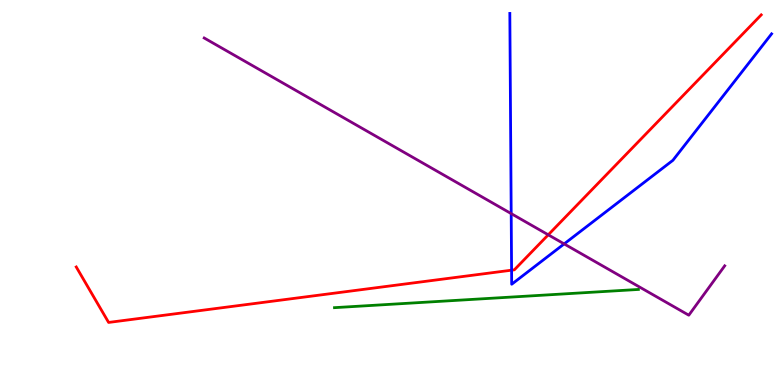[{'lines': ['blue', 'red'], 'intersections': [{'x': 6.6, 'y': 2.98}]}, {'lines': ['green', 'red'], 'intersections': []}, {'lines': ['purple', 'red'], 'intersections': [{'x': 7.07, 'y': 3.9}]}, {'lines': ['blue', 'green'], 'intersections': []}, {'lines': ['blue', 'purple'], 'intersections': [{'x': 6.6, 'y': 4.45}, {'x': 7.28, 'y': 3.66}]}, {'lines': ['green', 'purple'], 'intersections': []}]